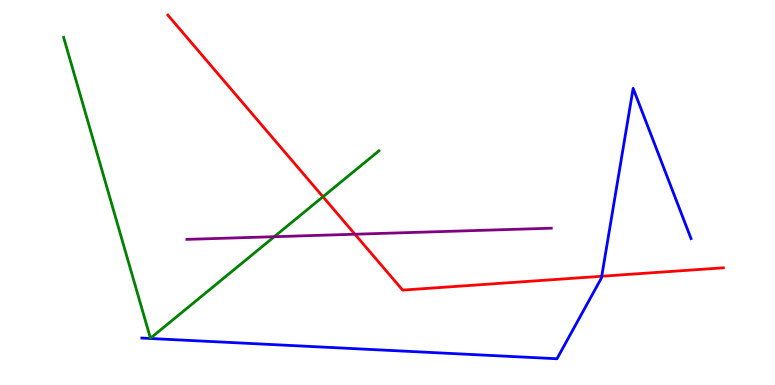[{'lines': ['blue', 'red'], 'intersections': [{'x': 7.76, 'y': 2.82}]}, {'lines': ['green', 'red'], 'intersections': [{'x': 4.17, 'y': 4.89}]}, {'lines': ['purple', 'red'], 'intersections': [{'x': 4.58, 'y': 3.92}]}, {'lines': ['blue', 'green'], 'intersections': []}, {'lines': ['blue', 'purple'], 'intersections': []}, {'lines': ['green', 'purple'], 'intersections': [{'x': 3.54, 'y': 3.85}]}]